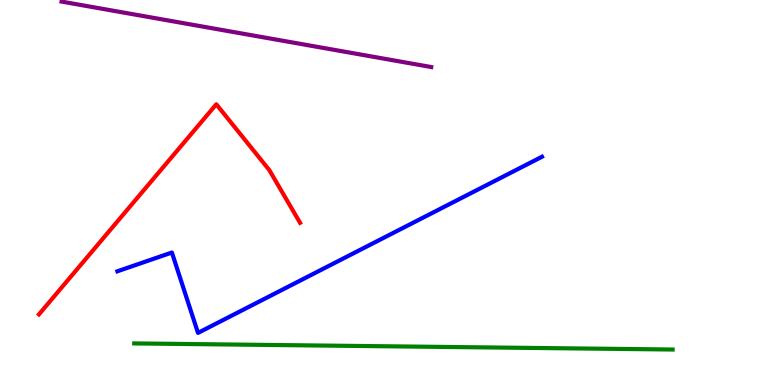[{'lines': ['blue', 'red'], 'intersections': []}, {'lines': ['green', 'red'], 'intersections': []}, {'lines': ['purple', 'red'], 'intersections': []}, {'lines': ['blue', 'green'], 'intersections': []}, {'lines': ['blue', 'purple'], 'intersections': []}, {'lines': ['green', 'purple'], 'intersections': []}]